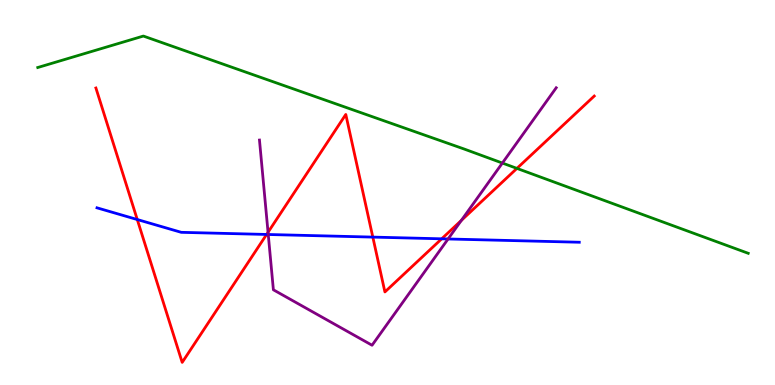[{'lines': ['blue', 'red'], 'intersections': [{'x': 1.77, 'y': 4.3}, {'x': 3.44, 'y': 3.91}, {'x': 4.81, 'y': 3.84}, {'x': 5.7, 'y': 3.8}]}, {'lines': ['green', 'red'], 'intersections': [{'x': 6.67, 'y': 5.63}]}, {'lines': ['purple', 'red'], 'intersections': [{'x': 3.46, 'y': 3.97}, {'x': 5.95, 'y': 4.27}]}, {'lines': ['blue', 'green'], 'intersections': []}, {'lines': ['blue', 'purple'], 'intersections': [{'x': 3.46, 'y': 3.91}, {'x': 5.78, 'y': 3.79}]}, {'lines': ['green', 'purple'], 'intersections': [{'x': 6.48, 'y': 5.76}]}]